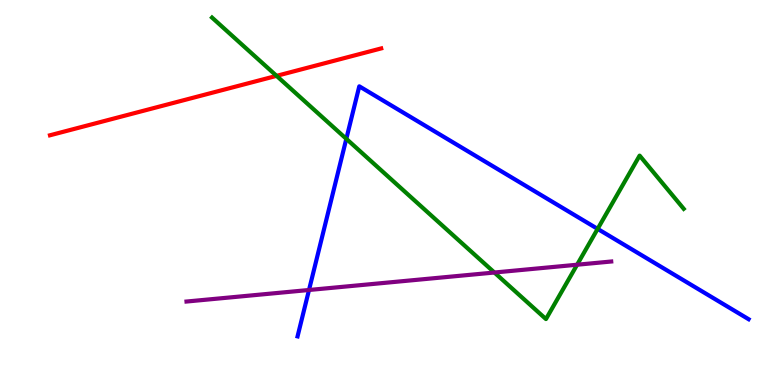[{'lines': ['blue', 'red'], 'intersections': []}, {'lines': ['green', 'red'], 'intersections': [{'x': 3.57, 'y': 8.03}]}, {'lines': ['purple', 'red'], 'intersections': []}, {'lines': ['blue', 'green'], 'intersections': [{'x': 4.47, 'y': 6.39}, {'x': 7.71, 'y': 4.05}]}, {'lines': ['blue', 'purple'], 'intersections': [{'x': 3.99, 'y': 2.47}]}, {'lines': ['green', 'purple'], 'intersections': [{'x': 6.38, 'y': 2.92}, {'x': 7.45, 'y': 3.12}]}]